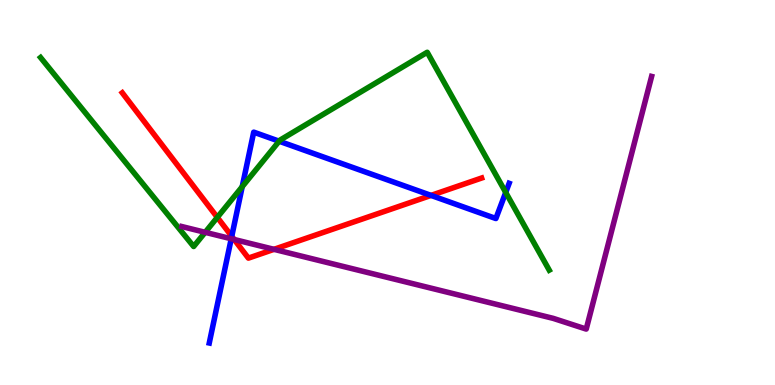[{'lines': ['blue', 'red'], 'intersections': [{'x': 2.99, 'y': 3.86}, {'x': 5.56, 'y': 4.92}]}, {'lines': ['green', 'red'], 'intersections': [{'x': 2.8, 'y': 4.35}]}, {'lines': ['purple', 'red'], 'intersections': [{'x': 3.02, 'y': 3.78}, {'x': 3.54, 'y': 3.52}]}, {'lines': ['blue', 'green'], 'intersections': [{'x': 3.13, 'y': 5.15}, {'x': 3.6, 'y': 6.33}, {'x': 6.53, 'y': 5.0}]}, {'lines': ['blue', 'purple'], 'intersections': [{'x': 2.98, 'y': 3.8}]}, {'lines': ['green', 'purple'], 'intersections': [{'x': 2.65, 'y': 3.97}]}]